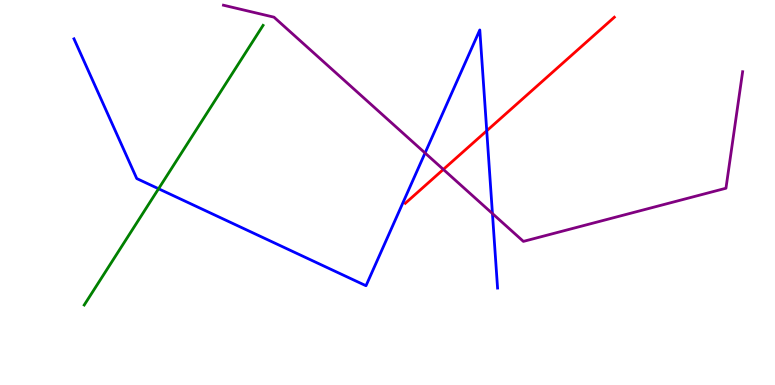[{'lines': ['blue', 'red'], 'intersections': [{'x': 6.28, 'y': 6.6}]}, {'lines': ['green', 'red'], 'intersections': []}, {'lines': ['purple', 'red'], 'intersections': [{'x': 5.72, 'y': 5.6}]}, {'lines': ['blue', 'green'], 'intersections': [{'x': 2.05, 'y': 5.1}]}, {'lines': ['blue', 'purple'], 'intersections': [{'x': 5.48, 'y': 6.03}, {'x': 6.35, 'y': 4.45}]}, {'lines': ['green', 'purple'], 'intersections': []}]